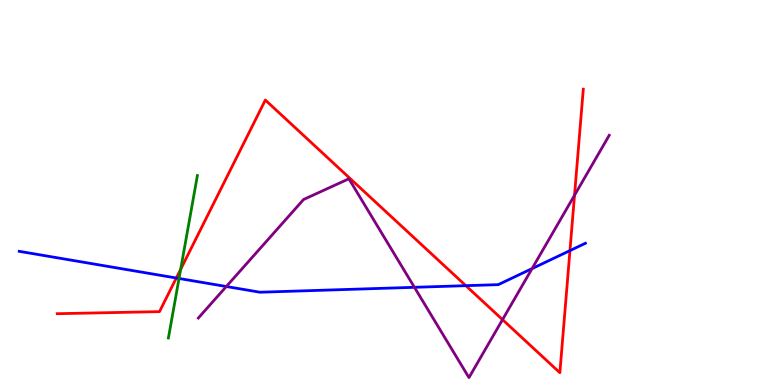[{'lines': ['blue', 'red'], 'intersections': [{'x': 2.27, 'y': 2.78}, {'x': 6.01, 'y': 2.58}, {'x': 7.35, 'y': 3.49}]}, {'lines': ['green', 'red'], 'intersections': [{'x': 2.33, 'y': 3.0}]}, {'lines': ['purple', 'red'], 'intersections': [{'x': 6.48, 'y': 1.7}, {'x': 7.41, 'y': 4.93}]}, {'lines': ['blue', 'green'], 'intersections': [{'x': 2.31, 'y': 2.77}]}, {'lines': ['blue', 'purple'], 'intersections': [{'x': 2.92, 'y': 2.56}, {'x': 5.35, 'y': 2.54}, {'x': 6.87, 'y': 3.02}]}, {'lines': ['green', 'purple'], 'intersections': []}]